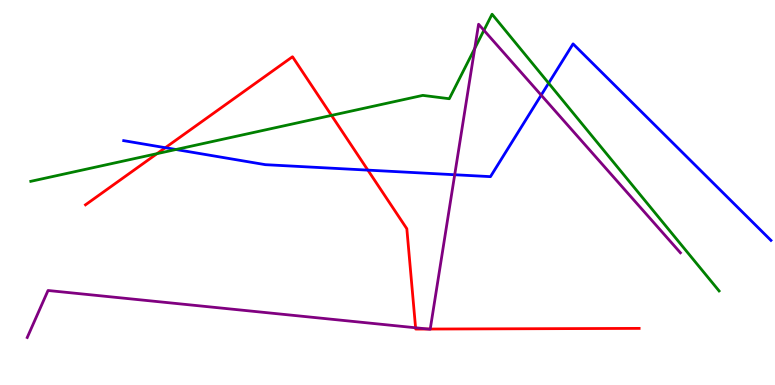[{'lines': ['blue', 'red'], 'intersections': [{'x': 2.13, 'y': 6.16}, {'x': 4.75, 'y': 5.58}]}, {'lines': ['green', 'red'], 'intersections': [{'x': 2.03, 'y': 6.01}, {'x': 4.28, 'y': 7.0}]}, {'lines': ['purple', 'red'], 'intersections': [{'x': 5.36, 'y': 1.49}, {'x': 5.52, 'y': 1.45}, {'x': 5.55, 'y': 1.45}]}, {'lines': ['blue', 'green'], 'intersections': [{'x': 2.27, 'y': 6.12}, {'x': 7.08, 'y': 7.84}]}, {'lines': ['blue', 'purple'], 'intersections': [{'x': 5.87, 'y': 5.46}, {'x': 6.98, 'y': 7.53}]}, {'lines': ['green', 'purple'], 'intersections': [{'x': 6.13, 'y': 8.74}, {'x': 6.24, 'y': 9.21}]}]